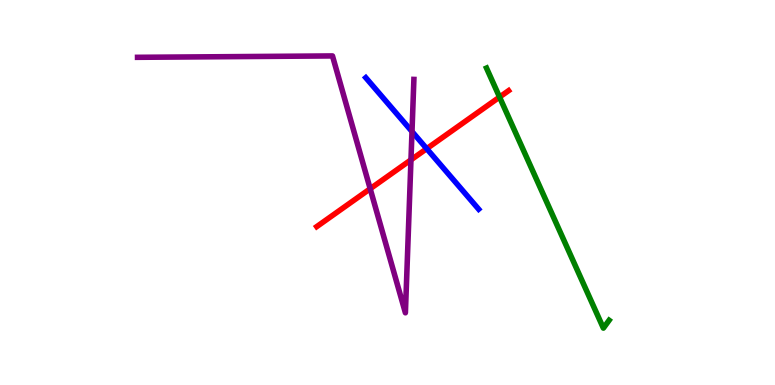[{'lines': ['blue', 'red'], 'intersections': [{'x': 5.51, 'y': 6.14}]}, {'lines': ['green', 'red'], 'intersections': [{'x': 6.45, 'y': 7.48}]}, {'lines': ['purple', 'red'], 'intersections': [{'x': 4.78, 'y': 5.1}, {'x': 5.3, 'y': 5.85}]}, {'lines': ['blue', 'green'], 'intersections': []}, {'lines': ['blue', 'purple'], 'intersections': [{'x': 5.32, 'y': 6.58}]}, {'lines': ['green', 'purple'], 'intersections': []}]